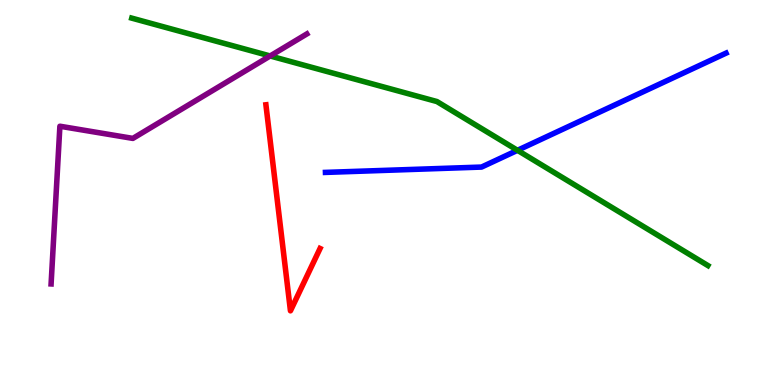[{'lines': ['blue', 'red'], 'intersections': []}, {'lines': ['green', 'red'], 'intersections': []}, {'lines': ['purple', 'red'], 'intersections': []}, {'lines': ['blue', 'green'], 'intersections': [{'x': 6.68, 'y': 6.1}]}, {'lines': ['blue', 'purple'], 'intersections': []}, {'lines': ['green', 'purple'], 'intersections': [{'x': 3.49, 'y': 8.55}]}]